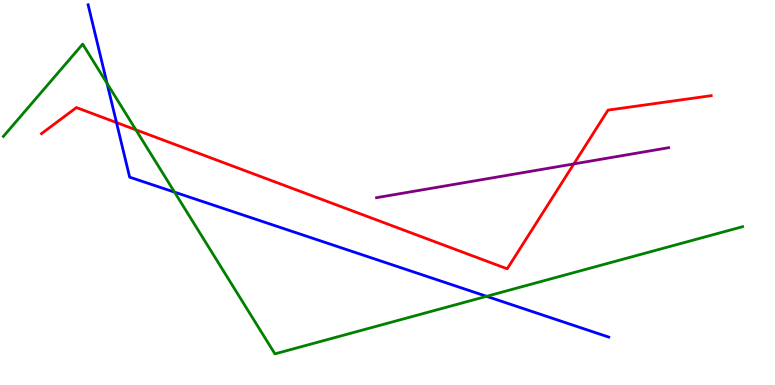[{'lines': ['blue', 'red'], 'intersections': [{'x': 1.5, 'y': 6.82}]}, {'lines': ['green', 'red'], 'intersections': [{'x': 1.75, 'y': 6.63}]}, {'lines': ['purple', 'red'], 'intersections': [{'x': 7.4, 'y': 5.74}]}, {'lines': ['blue', 'green'], 'intersections': [{'x': 1.38, 'y': 7.83}, {'x': 2.25, 'y': 5.01}, {'x': 6.28, 'y': 2.3}]}, {'lines': ['blue', 'purple'], 'intersections': []}, {'lines': ['green', 'purple'], 'intersections': []}]